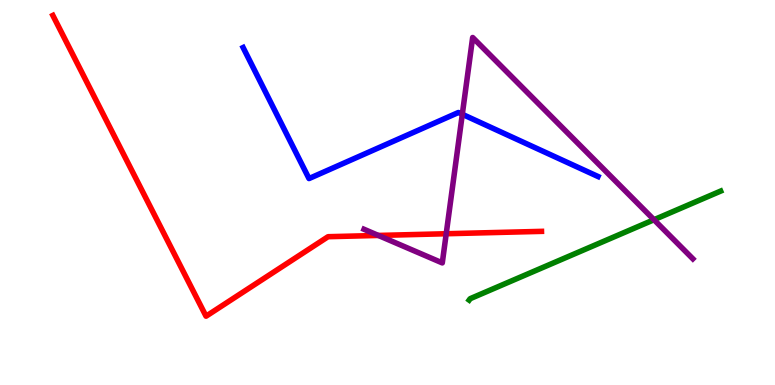[{'lines': ['blue', 'red'], 'intersections': []}, {'lines': ['green', 'red'], 'intersections': []}, {'lines': ['purple', 'red'], 'intersections': [{'x': 4.88, 'y': 3.88}, {'x': 5.76, 'y': 3.93}]}, {'lines': ['blue', 'green'], 'intersections': []}, {'lines': ['blue', 'purple'], 'intersections': [{'x': 5.97, 'y': 7.03}]}, {'lines': ['green', 'purple'], 'intersections': [{'x': 8.44, 'y': 4.29}]}]